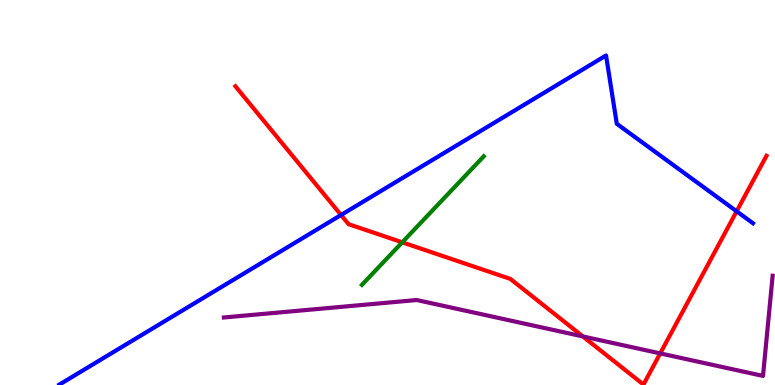[{'lines': ['blue', 'red'], 'intersections': [{'x': 4.4, 'y': 4.42}, {'x': 9.5, 'y': 4.51}]}, {'lines': ['green', 'red'], 'intersections': [{'x': 5.19, 'y': 3.71}]}, {'lines': ['purple', 'red'], 'intersections': [{'x': 7.52, 'y': 1.26}, {'x': 8.52, 'y': 0.821}]}, {'lines': ['blue', 'green'], 'intersections': []}, {'lines': ['blue', 'purple'], 'intersections': []}, {'lines': ['green', 'purple'], 'intersections': []}]